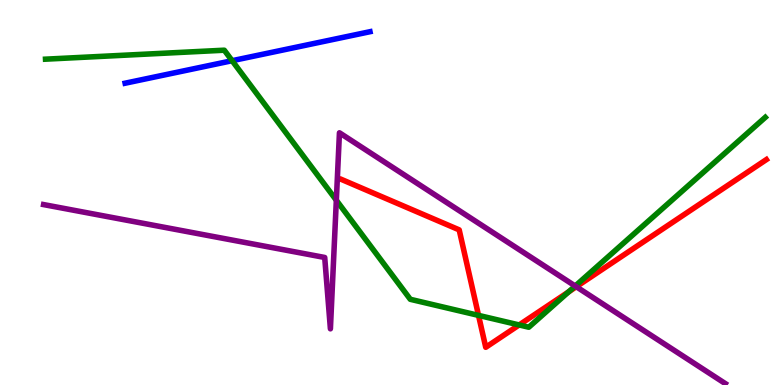[{'lines': ['blue', 'red'], 'intersections': []}, {'lines': ['green', 'red'], 'intersections': [{'x': 6.17, 'y': 1.81}, {'x': 6.7, 'y': 1.56}, {'x': 7.34, 'y': 2.42}]}, {'lines': ['purple', 'red'], 'intersections': [{'x': 7.44, 'y': 2.55}]}, {'lines': ['blue', 'green'], 'intersections': [{'x': 3.0, 'y': 8.42}]}, {'lines': ['blue', 'purple'], 'intersections': []}, {'lines': ['green', 'purple'], 'intersections': [{'x': 4.34, 'y': 4.8}, {'x': 7.42, 'y': 2.57}]}]